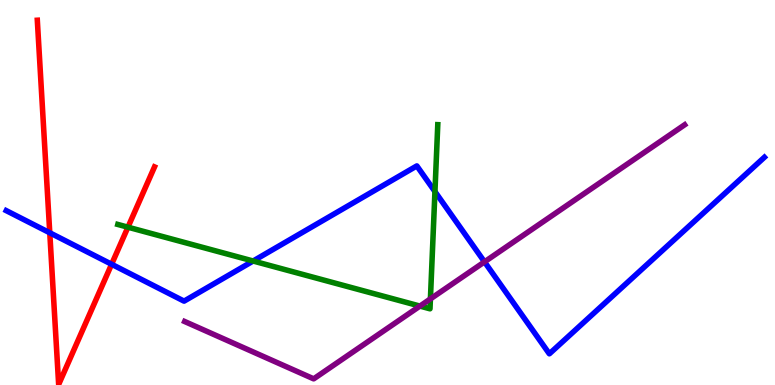[{'lines': ['blue', 'red'], 'intersections': [{'x': 0.642, 'y': 3.95}, {'x': 1.44, 'y': 3.14}]}, {'lines': ['green', 'red'], 'intersections': [{'x': 1.65, 'y': 4.1}]}, {'lines': ['purple', 'red'], 'intersections': []}, {'lines': ['blue', 'green'], 'intersections': [{'x': 3.27, 'y': 3.22}, {'x': 5.61, 'y': 5.02}]}, {'lines': ['blue', 'purple'], 'intersections': [{'x': 6.25, 'y': 3.2}]}, {'lines': ['green', 'purple'], 'intersections': [{'x': 5.42, 'y': 2.05}, {'x': 5.55, 'y': 2.24}]}]